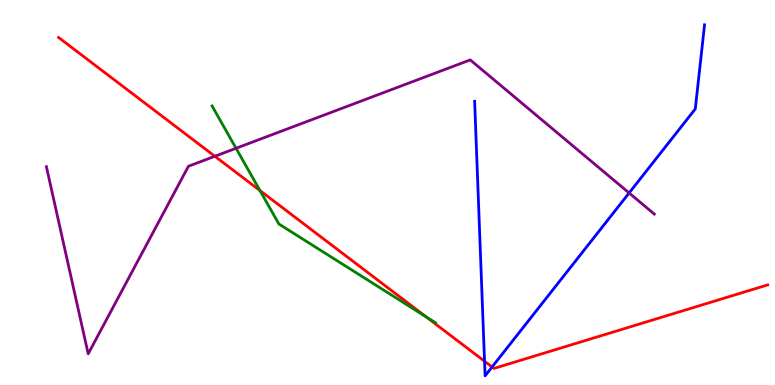[{'lines': ['blue', 'red'], 'intersections': [{'x': 6.25, 'y': 0.617}, {'x': 6.35, 'y': 0.468}]}, {'lines': ['green', 'red'], 'intersections': [{'x': 3.35, 'y': 5.05}, {'x': 5.5, 'y': 1.77}]}, {'lines': ['purple', 'red'], 'intersections': [{'x': 2.77, 'y': 5.94}]}, {'lines': ['blue', 'green'], 'intersections': []}, {'lines': ['blue', 'purple'], 'intersections': [{'x': 8.12, 'y': 4.99}]}, {'lines': ['green', 'purple'], 'intersections': [{'x': 3.05, 'y': 6.15}]}]